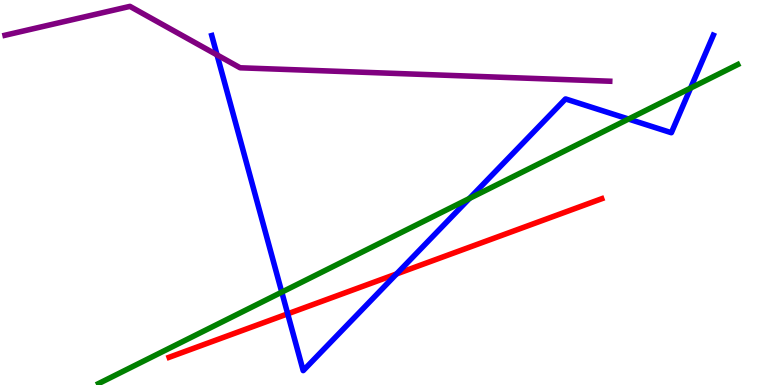[{'lines': ['blue', 'red'], 'intersections': [{'x': 3.71, 'y': 1.85}, {'x': 5.12, 'y': 2.88}]}, {'lines': ['green', 'red'], 'intersections': []}, {'lines': ['purple', 'red'], 'intersections': []}, {'lines': ['blue', 'green'], 'intersections': [{'x': 3.64, 'y': 2.41}, {'x': 6.06, 'y': 4.84}, {'x': 8.11, 'y': 6.91}, {'x': 8.91, 'y': 7.71}]}, {'lines': ['blue', 'purple'], 'intersections': [{'x': 2.8, 'y': 8.57}]}, {'lines': ['green', 'purple'], 'intersections': []}]